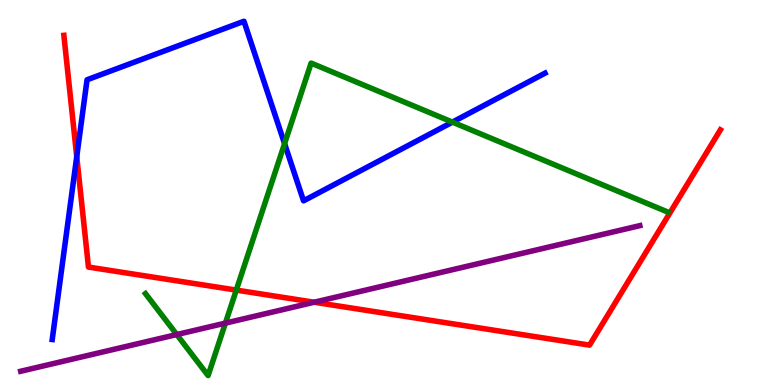[{'lines': ['blue', 'red'], 'intersections': [{'x': 0.99, 'y': 5.93}]}, {'lines': ['green', 'red'], 'intersections': [{'x': 3.05, 'y': 2.47}]}, {'lines': ['purple', 'red'], 'intersections': [{'x': 4.05, 'y': 2.15}]}, {'lines': ['blue', 'green'], 'intersections': [{'x': 3.67, 'y': 6.27}, {'x': 5.84, 'y': 6.83}]}, {'lines': ['blue', 'purple'], 'intersections': []}, {'lines': ['green', 'purple'], 'intersections': [{'x': 2.28, 'y': 1.31}, {'x': 2.91, 'y': 1.61}]}]